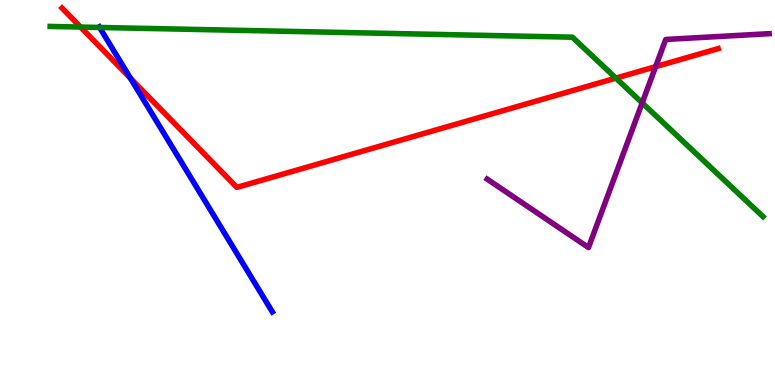[{'lines': ['blue', 'red'], 'intersections': [{'x': 1.68, 'y': 7.97}]}, {'lines': ['green', 'red'], 'intersections': [{'x': 1.04, 'y': 9.3}, {'x': 7.95, 'y': 7.97}]}, {'lines': ['purple', 'red'], 'intersections': [{'x': 8.46, 'y': 8.27}]}, {'lines': ['blue', 'green'], 'intersections': [{'x': 1.29, 'y': 9.29}]}, {'lines': ['blue', 'purple'], 'intersections': []}, {'lines': ['green', 'purple'], 'intersections': [{'x': 8.29, 'y': 7.33}]}]